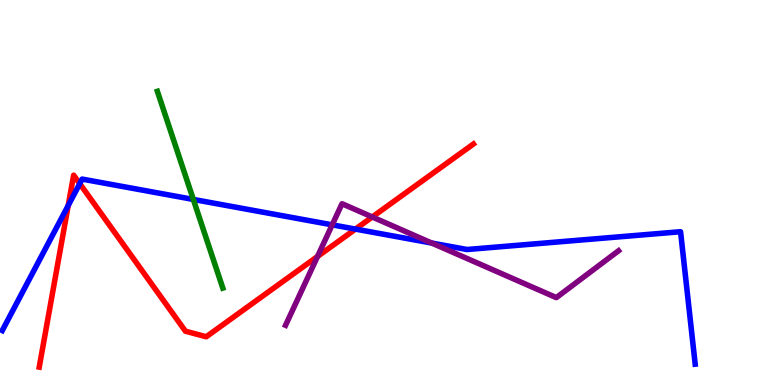[{'lines': ['blue', 'red'], 'intersections': [{'x': 0.88, 'y': 4.66}, {'x': 1.03, 'y': 5.23}, {'x': 4.59, 'y': 4.05}]}, {'lines': ['green', 'red'], 'intersections': []}, {'lines': ['purple', 'red'], 'intersections': [{'x': 4.1, 'y': 3.34}, {'x': 4.8, 'y': 4.36}]}, {'lines': ['blue', 'green'], 'intersections': [{'x': 2.49, 'y': 4.82}]}, {'lines': ['blue', 'purple'], 'intersections': [{'x': 4.29, 'y': 4.16}, {'x': 5.57, 'y': 3.69}]}, {'lines': ['green', 'purple'], 'intersections': []}]